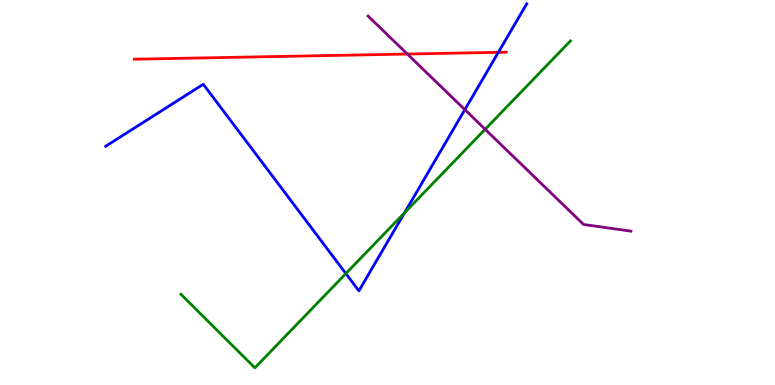[{'lines': ['blue', 'red'], 'intersections': [{'x': 6.43, 'y': 8.64}]}, {'lines': ['green', 'red'], 'intersections': []}, {'lines': ['purple', 'red'], 'intersections': [{'x': 5.26, 'y': 8.6}]}, {'lines': ['blue', 'green'], 'intersections': [{'x': 4.46, 'y': 2.89}, {'x': 5.22, 'y': 4.47}]}, {'lines': ['blue', 'purple'], 'intersections': [{'x': 6.0, 'y': 7.15}]}, {'lines': ['green', 'purple'], 'intersections': [{'x': 6.26, 'y': 6.64}]}]